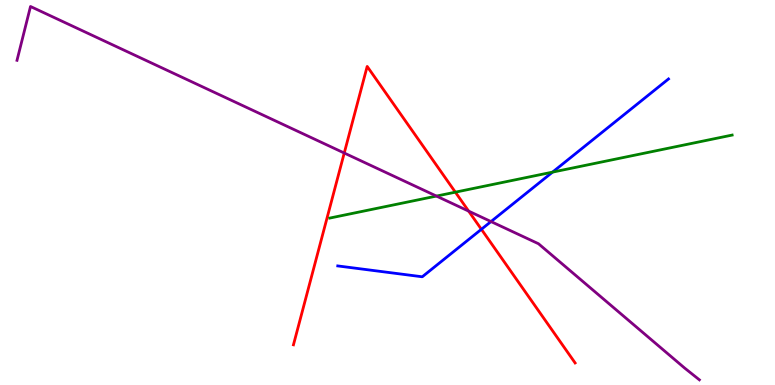[{'lines': ['blue', 'red'], 'intersections': [{'x': 6.21, 'y': 4.04}]}, {'lines': ['green', 'red'], 'intersections': [{'x': 5.88, 'y': 5.01}]}, {'lines': ['purple', 'red'], 'intersections': [{'x': 4.44, 'y': 6.03}, {'x': 6.05, 'y': 4.52}]}, {'lines': ['blue', 'green'], 'intersections': [{'x': 7.13, 'y': 5.53}]}, {'lines': ['blue', 'purple'], 'intersections': [{'x': 6.34, 'y': 4.25}]}, {'lines': ['green', 'purple'], 'intersections': [{'x': 5.63, 'y': 4.91}]}]